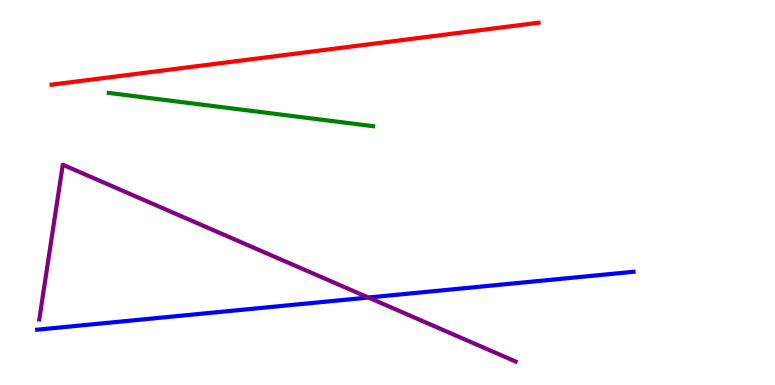[{'lines': ['blue', 'red'], 'intersections': []}, {'lines': ['green', 'red'], 'intersections': []}, {'lines': ['purple', 'red'], 'intersections': []}, {'lines': ['blue', 'green'], 'intersections': []}, {'lines': ['blue', 'purple'], 'intersections': [{'x': 4.75, 'y': 2.27}]}, {'lines': ['green', 'purple'], 'intersections': []}]